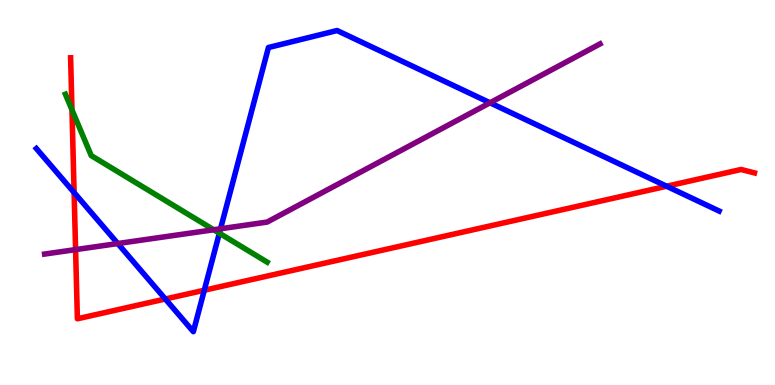[{'lines': ['blue', 'red'], 'intersections': [{'x': 0.956, 'y': 5.0}, {'x': 2.13, 'y': 2.23}, {'x': 2.64, 'y': 2.46}, {'x': 8.6, 'y': 5.16}]}, {'lines': ['green', 'red'], 'intersections': [{'x': 0.929, 'y': 7.15}]}, {'lines': ['purple', 'red'], 'intersections': [{'x': 0.975, 'y': 3.52}]}, {'lines': ['blue', 'green'], 'intersections': [{'x': 2.83, 'y': 3.94}]}, {'lines': ['blue', 'purple'], 'intersections': [{'x': 1.52, 'y': 3.67}, {'x': 2.85, 'y': 4.06}, {'x': 6.32, 'y': 7.33}]}, {'lines': ['green', 'purple'], 'intersections': [{'x': 2.76, 'y': 4.03}]}]